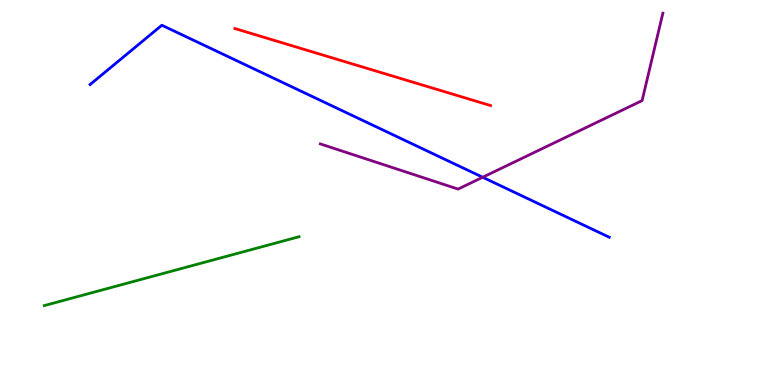[{'lines': ['blue', 'red'], 'intersections': []}, {'lines': ['green', 'red'], 'intersections': []}, {'lines': ['purple', 'red'], 'intersections': []}, {'lines': ['blue', 'green'], 'intersections': []}, {'lines': ['blue', 'purple'], 'intersections': [{'x': 6.23, 'y': 5.4}]}, {'lines': ['green', 'purple'], 'intersections': []}]